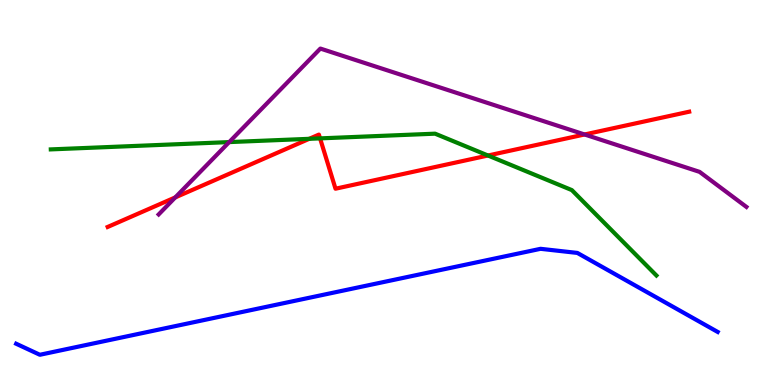[{'lines': ['blue', 'red'], 'intersections': []}, {'lines': ['green', 'red'], 'intersections': [{'x': 3.99, 'y': 6.39}, {'x': 4.13, 'y': 6.41}, {'x': 6.3, 'y': 5.96}]}, {'lines': ['purple', 'red'], 'intersections': [{'x': 2.26, 'y': 4.87}, {'x': 7.54, 'y': 6.51}]}, {'lines': ['blue', 'green'], 'intersections': []}, {'lines': ['blue', 'purple'], 'intersections': []}, {'lines': ['green', 'purple'], 'intersections': [{'x': 2.96, 'y': 6.31}]}]